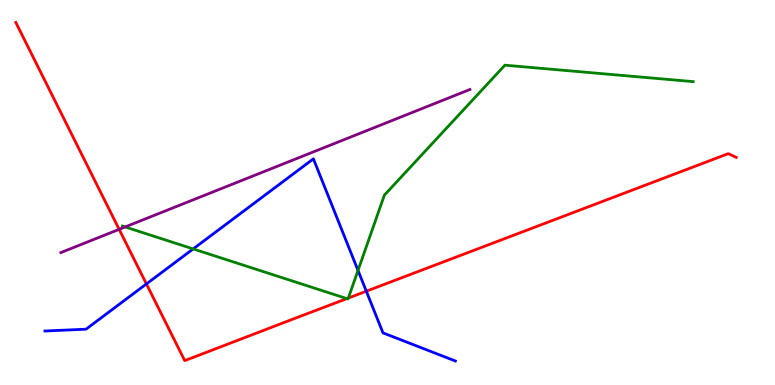[{'lines': ['blue', 'red'], 'intersections': [{'x': 1.89, 'y': 2.63}, {'x': 4.73, 'y': 2.44}]}, {'lines': ['green', 'red'], 'intersections': [{'x': 4.48, 'y': 2.24}, {'x': 4.49, 'y': 2.26}]}, {'lines': ['purple', 'red'], 'intersections': [{'x': 1.54, 'y': 4.04}]}, {'lines': ['blue', 'green'], 'intersections': [{'x': 2.49, 'y': 3.53}, {'x': 4.62, 'y': 2.98}]}, {'lines': ['blue', 'purple'], 'intersections': []}, {'lines': ['green', 'purple'], 'intersections': [{'x': 1.61, 'y': 4.11}]}]